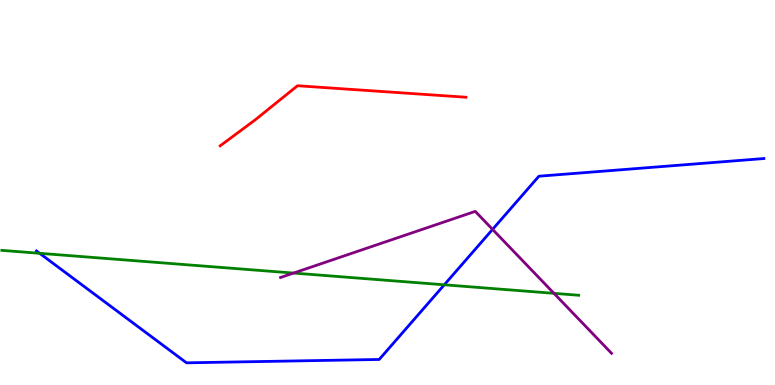[{'lines': ['blue', 'red'], 'intersections': []}, {'lines': ['green', 'red'], 'intersections': []}, {'lines': ['purple', 'red'], 'intersections': []}, {'lines': ['blue', 'green'], 'intersections': [{'x': 0.512, 'y': 3.42}, {'x': 5.73, 'y': 2.6}]}, {'lines': ['blue', 'purple'], 'intersections': [{'x': 6.36, 'y': 4.04}]}, {'lines': ['green', 'purple'], 'intersections': [{'x': 3.79, 'y': 2.91}, {'x': 7.15, 'y': 2.38}]}]